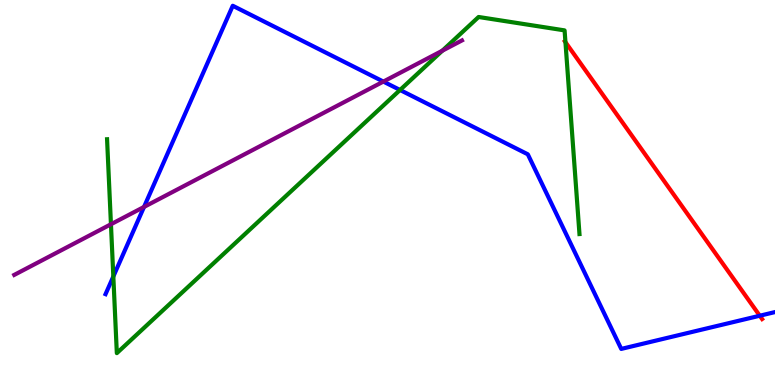[{'lines': ['blue', 'red'], 'intersections': [{'x': 9.8, 'y': 1.8}]}, {'lines': ['green', 'red'], 'intersections': [{'x': 7.3, 'y': 8.91}]}, {'lines': ['purple', 'red'], 'intersections': []}, {'lines': ['blue', 'green'], 'intersections': [{'x': 1.46, 'y': 2.82}, {'x': 5.16, 'y': 7.66}]}, {'lines': ['blue', 'purple'], 'intersections': [{'x': 1.86, 'y': 4.63}, {'x': 4.95, 'y': 7.88}]}, {'lines': ['green', 'purple'], 'intersections': [{'x': 1.43, 'y': 4.18}, {'x': 5.71, 'y': 8.68}]}]